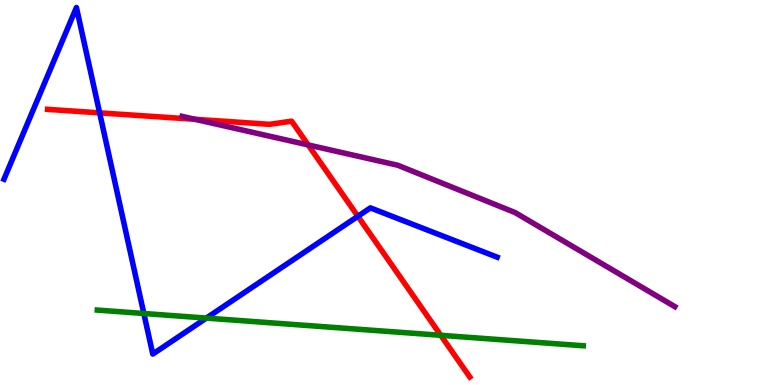[{'lines': ['blue', 'red'], 'intersections': [{'x': 1.29, 'y': 7.07}, {'x': 4.62, 'y': 4.38}]}, {'lines': ['green', 'red'], 'intersections': [{'x': 5.69, 'y': 1.29}]}, {'lines': ['purple', 'red'], 'intersections': [{'x': 2.52, 'y': 6.9}, {'x': 3.98, 'y': 6.24}]}, {'lines': ['blue', 'green'], 'intersections': [{'x': 1.86, 'y': 1.86}, {'x': 2.66, 'y': 1.74}]}, {'lines': ['blue', 'purple'], 'intersections': []}, {'lines': ['green', 'purple'], 'intersections': []}]